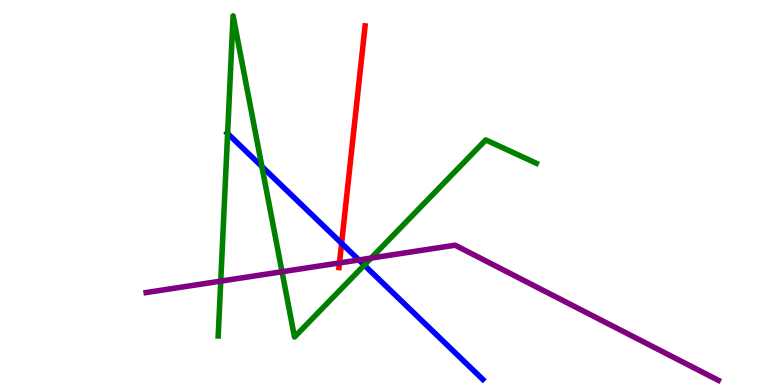[{'lines': ['blue', 'red'], 'intersections': [{'x': 4.41, 'y': 3.68}]}, {'lines': ['green', 'red'], 'intersections': []}, {'lines': ['purple', 'red'], 'intersections': [{'x': 4.38, 'y': 3.17}]}, {'lines': ['blue', 'green'], 'intersections': [{'x': 2.94, 'y': 6.53}, {'x': 3.38, 'y': 5.67}, {'x': 4.7, 'y': 3.11}]}, {'lines': ['blue', 'purple'], 'intersections': [{'x': 4.63, 'y': 3.25}]}, {'lines': ['green', 'purple'], 'intersections': [{'x': 2.85, 'y': 2.7}, {'x': 3.64, 'y': 2.94}, {'x': 4.79, 'y': 3.3}]}]